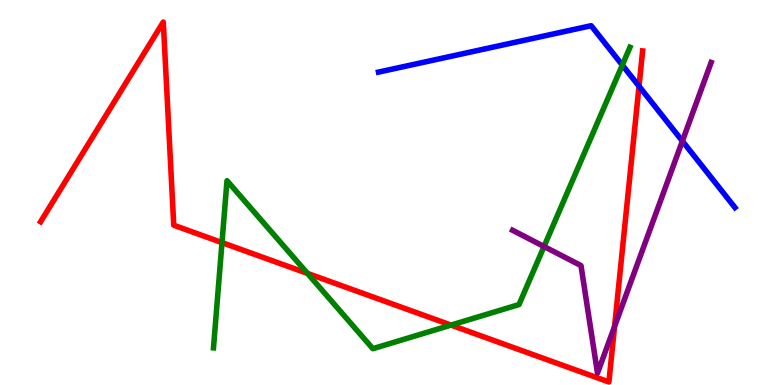[{'lines': ['blue', 'red'], 'intersections': [{'x': 8.25, 'y': 7.76}]}, {'lines': ['green', 'red'], 'intersections': [{'x': 2.86, 'y': 3.7}, {'x': 3.97, 'y': 2.9}, {'x': 5.82, 'y': 1.56}]}, {'lines': ['purple', 'red'], 'intersections': [{'x': 7.93, 'y': 1.52}]}, {'lines': ['blue', 'green'], 'intersections': [{'x': 8.03, 'y': 8.31}]}, {'lines': ['blue', 'purple'], 'intersections': [{'x': 8.8, 'y': 6.34}]}, {'lines': ['green', 'purple'], 'intersections': [{'x': 7.02, 'y': 3.6}]}]